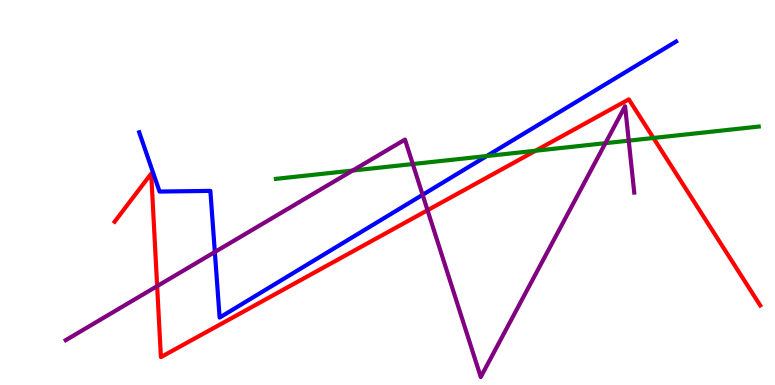[{'lines': ['blue', 'red'], 'intersections': []}, {'lines': ['green', 'red'], 'intersections': [{'x': 6.91, 'y': 6.08}, {'x': 8.43, 'y': 6.42}]}, {'lines': ['purple', 'red'], 'intersections': [{'x': 2.03, 'y': 2.57}, {'x': 5.52, 'y': 4.54}]}, {'lines': ['blue', 'green'], 'intersections': [{'x': 6.28, 'y': 5.95}]}, {'lines': ['blue', 'purple'], 'intersections': [{'x': 2.77, 'y': 3.45}, {'x': 5.45, 'y': 4.94}]}, {'lines': ['green', 'purple'], 'intersections': [{'x': 4.55, 'y': 5.57}, {'x': 5.33, 'y': 5.74}, {'x': 7.81, 'y': 6.28}, {'x': 8.11, 'y': 6.35}]}]